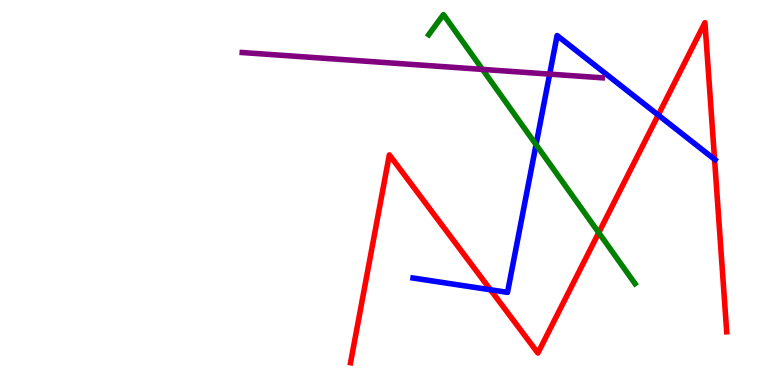[{'lines': ['blue', 'red'], 'intersections': [{'x': 6.33, 'y': 2.47}, {'x': 8.49, 'y': 7.01}, {'x': 9.22, 'y': 5.86}]}, {'lines': ['green', 'red'], 'intersections': [{'x': 7.73, 'y': 3.96}]}, {'lines': ['purple', 'red'], 'intersections': []}, {'lines': ['blue', 'green'], 'intersections': [{'x': 6.92, 'y': 6.24}]}, {'lines': ['blue', 'purple'], 'intersections': [{'x': 7.09, 'y': 8.07}]}, {'lines': ['green', 'purple'], 'intersections': [{'x': 6.23, 'y': 8.2}]}]